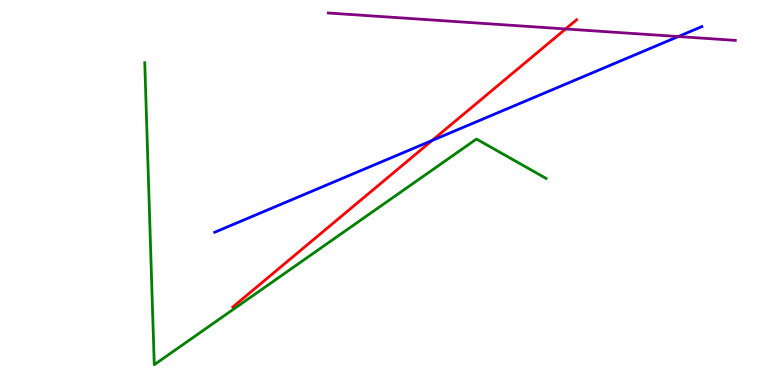[{'lines': ['blue', 'red'], 'intersections': [{'x': 5.58, 'y': 6.35}]}, {'lines': ['green', 'red'], 'intersections': []}, {'lines': ['purple', 'red'], 'intersections': [{'x': 7.3, 'y': 9.25}]}, {'lines': ['blue', 'green'], 'intersections': []}, {'lines': ['blue', 'purple'], 'intersections': [{'x': 8.75, 'y': 9.05}]}, {'lines': ['green', 'purple'], 'intersections': []}]